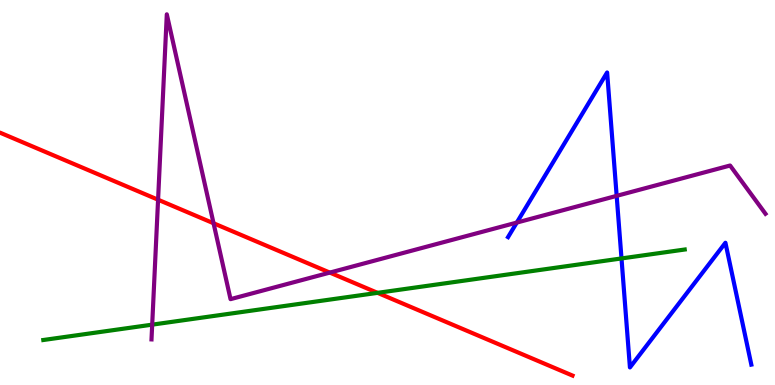[{'lines': ['blue', 'red'], 'intersections': []}, {'lines': ['green', 'red'], 'intersections': [{'x': 4.87, 'y': 2.39}]}, {'lines': ['purple', 'red'], 'intersections': [{'x': 2.04, 'y': 4.81}, {'x': 2.76, 'y': 4.2}, {'x': 4.26, 'y': 2.92}]}, {'lines': ['blue', 'green'], 'intersections': [{'x': 8.02, 'y': 3.29}]}, {'lines': ['blue', 'purple'], 'intersections': [{'x': 6.67, 'y': 4.22}, {'x': 7.96, 'y': 4.91}]}, {'lines': ['green', 'purple'], 'intersections': [{'x': 1.96, 'y': 1.57}]}]